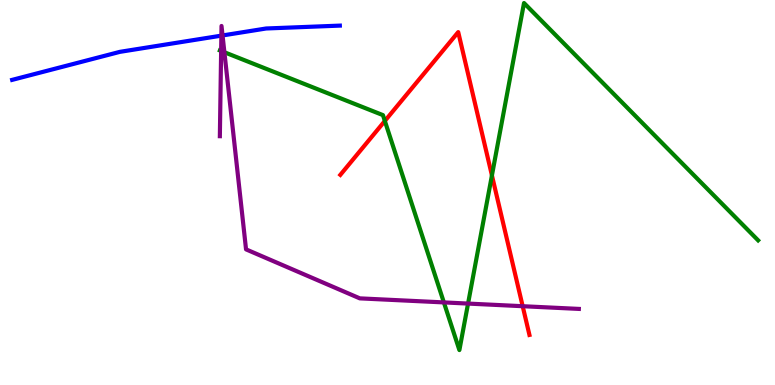[{'lines': ['blue', 'red'], 'intersections': []}, {'lines': ['green', 'red'], 'intersections': [{'x': 4.97, 'y': 6.86}, {'x': 6.35, 'y': 5.44}]}, {'lines': ['purple', 'red'], 'intersections': [{'x': 6.74, 'y': 2.05}]}, {'lines': ['blue', 'green'], 'intersections': []}, {'lines': ['blue', 'purple'], 'intersections': [{'x': 2.86, 'y': 9.07}, {'x': 2.87, 'y': 9.08}]}, {'lines': ['green', 'purple'], 'intersections': [{'x': 2.85, 'y': 8.68}, {'x': 2.9, 'y': 8.64}, {'x': 5.73, 'y': 2.15}, {'x': 6.04, 'y': 2.11}]}]